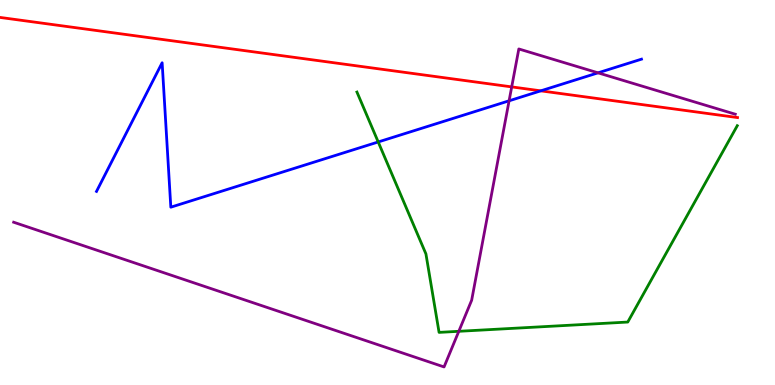[{'lines': ['blue', 'red'], 'intersections': [{'x': 6.98, 'y': 7.64}]}, {'lines': ['green', 'red'], 'intersections': []}, {'lines': ['purple', 'red'], 'intersections': [{'x': 6.6, 'y': 7.74}]}, {'lines': ['blue', 'green'], 'intersections': [{'x': 4.88, 'y': 6.31}]}, {'lines': ['blue', 'purple'], 'intersections': [{'x': 6.57, 'y': 7.38}, {'x': 7.72, 'y': 8.11}]}, {'lines': ['green', 'purple'], 'intersections': [{'x': 5.92, 'y': 1.39}]}]